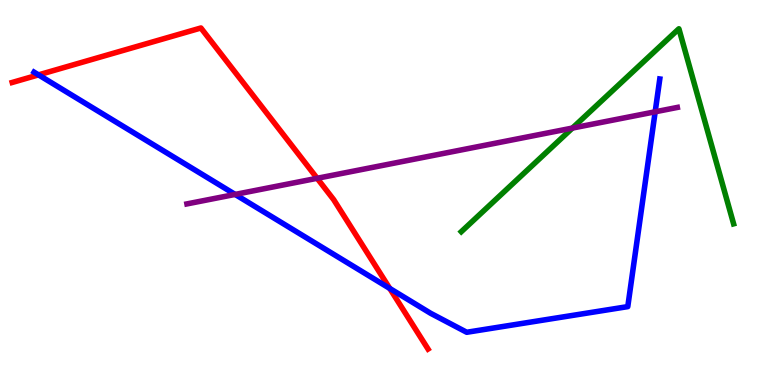[{'lines': ['blue', 'red'], 'intersections': [{'x': 0.497, 'y': 8.06}, {'x': 5.03, 'y': 2.51}]}, {'lines': ['green', 'red'], 'intersections': []}, {'lines': ['purple', 'red'], 'intersections': [{'x': 4.09, 'y': 5.37}]}, {'lines': ['blue', 'green'], 'intersections': []}, {'lines': ['blue', 'purple'], 'intersections': [{'x': 3.03, 'y': 4.95}, {'x': 8.45, 'y': 7.1}]}, {'lines': ['green', 'purple'], 'intersections': [{'x': 7.39, 'y': 6.67}]}]